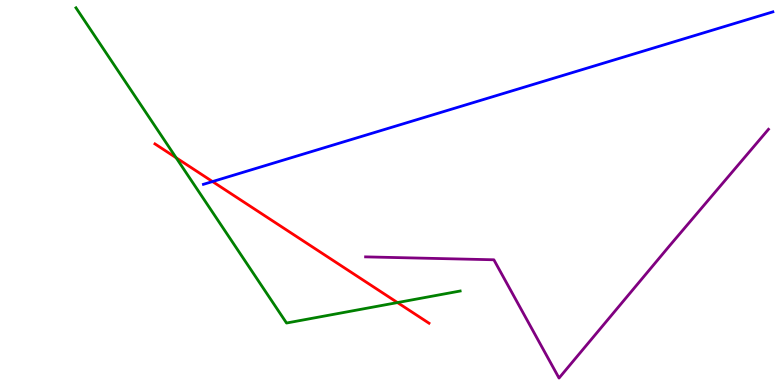[{'lines': ['blue', 'red'], 'intersections': [{'x': 2.74, 'y': 5.28}]}, {'lines': ['green', 'red'], 'intersections': [{'x': 2.27, 'y': 5.9}, {'x': 5.13, 'y': 2.14}]}, {'lines': ['purple', 'red'], 'intersections': []}, {'lines': ['blue', 'green'], 'intersections': []}, {'lines': ['blue', 'purple'], 'intersections': []}, {'lines': ['green', 'purple'], 'intersections': []}]